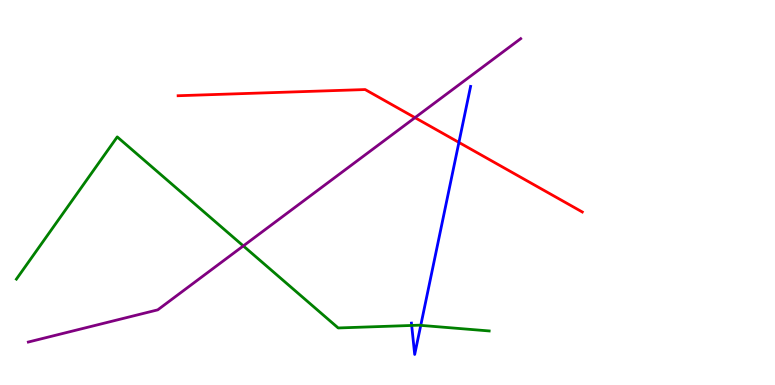[{'lines': ['blue', 'red'], 'intersections': [{'x': 5.92, 'y': 6.3}]}, {'lines': ['green', 'red'], 'intersections': []}, {'lines': ['purple', 'red'], 'intersections': [{'x': 5.35, 'y': 6.94}]}, {'lines': ['blue', 'green'], 'intersections': [{'x': 5.31, 'y': 1.55}, {'x': 5.43, 'y': 1.55}]}, {'lines': ['blue', 'purple'], 'intersections': []}, {'lines': ['green', 'purple'], 'intersections': [{'x': 3.14, 'y': 3.61}]}]